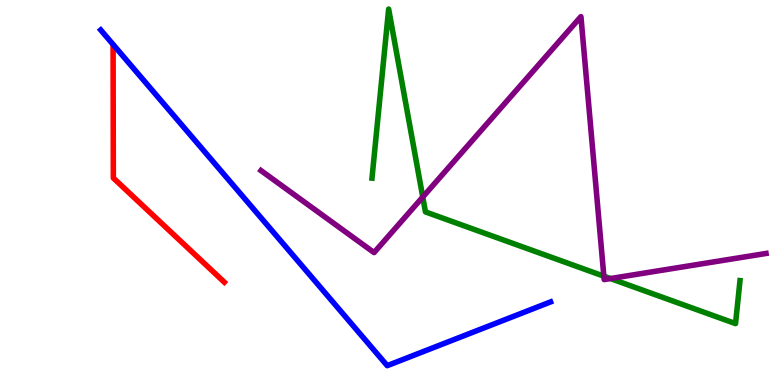[{'lines': ['blue', 'red'], 'intersections': []}, {'lines': ['green', 'red'], 'intersections': []}, {'lines': ['purple', 'red'], 'intersections': []}, {'lines': ['blue', 'green'], 'intersections': []}, {'lines': ['blue', 'purple'], 'intersections': []}, {'lines': ['green', 'purple'], 'intersections': [{'x': 5.45, 'y': 4.88}, {'x': 7.79, 'y': 2.83}, {'x': 7.88, 'y': 2.76}]}]